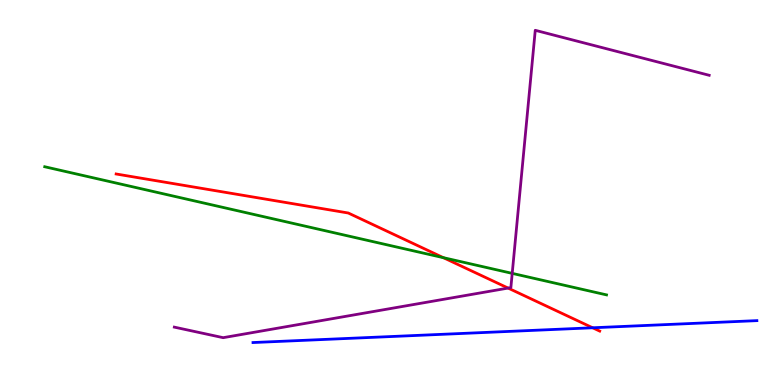[{'lines': ['blue', 'red'], 'intersections': [{'x': 7.65, 'y': 1.49}]}, {'lines': ['green', 'red'], 'intersections': [{'x': 5.72, 'y': 3.31}]}, {'lines': ['purple', 'red'], 'intersections': [{'x': 6.56, 'y': 2.52}]}, {'lines': ['blue', 'green'], 'intersections': []}, {'lines': ['blue', 'purple'], 'intersections': []}, {'lines': ['green', 'purple'], 'intersections': [{'x': 6.61, 'y': 2.9}]}]